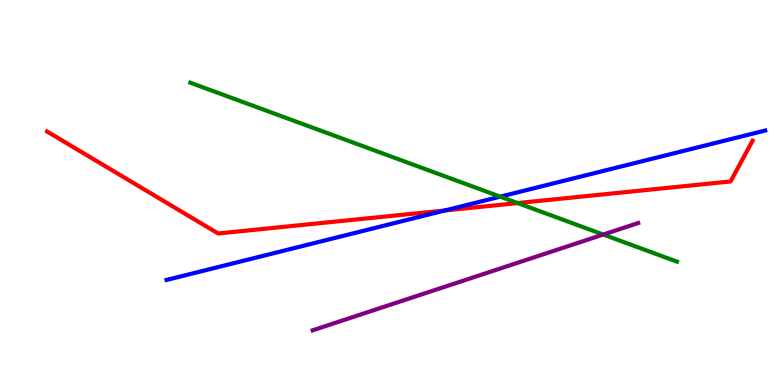[{'lines': ['blue', 'red'], 'intersections': [{'x': 5.74, 'y': 4.53}]}, {'lines': ['green', 'red'], 'intersections': [{'x': 6.68, 'y': 4.73}]}, {'lines': ['purple', 'red'], 'intersections': []}, {'lines': ['blue', 'green'], 'intersections': [{'x': 6.45, 'y': 4.89}]}, {'lines': ['blue', 'purple'], 'intersections': []}, {'lines': ['green', 'purple'], 'intersections': [{'x': 7.78, 'y': 3.91}]}]